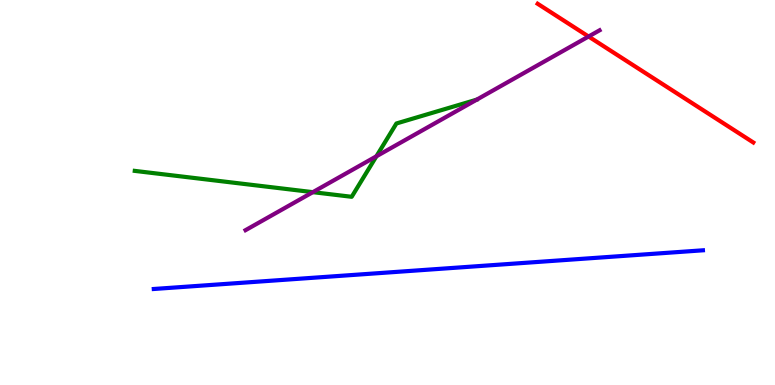[{'lines': ['blue', 'red'], 'intersections': []}, {'lines': ['green', 'red'], 'intersections': []}, {'lines': ['purple', 'red'], 'intersections': [{'x': 7.59, 'y': 9.05}]}, {'lines': ['blue', 'green'], 'intersections': []}, {'lines': ['blue', 'purple'], 'intersections': []}, {'lines': ['green', 'purple'], 'intersections': [{'x': 4.04, 'y': 5.01}, {'x': 4.86, 'y': 5.94}]}]